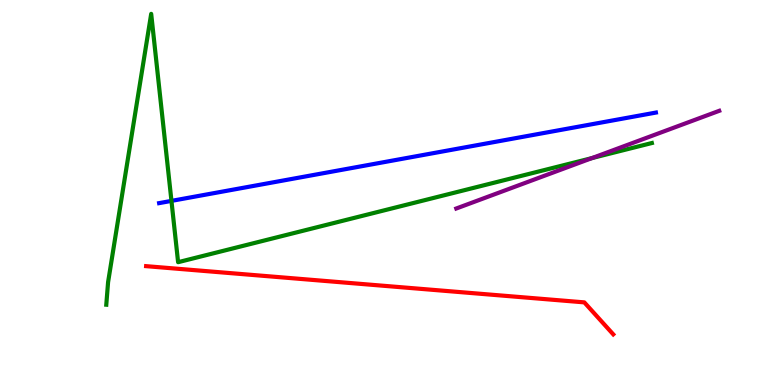[{'lines': ['blue', 'red'], 'intersections': []}, {'lines': ['green', 'red'], 'intersections': []}, {'lines': ['purple', 'red'], 'intersections': []}, {'lines': ['blue', 'green'], 'intersections': [{'x': 2.21, 'y': 4.78}]}, {'lines': ['blue', 'purple'], 'intersections': []}, {'lines': ['green', 'purple'], 'intersections': [{'x': 7.64, 'y': 5.89}]}]